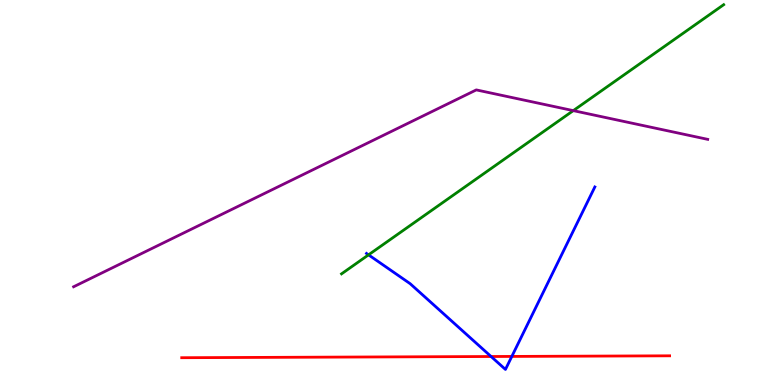[{'lines': ['blue', 'red'], 'intersections': [{'x': 6.34, 'y': 0.74}, {'x': 6.6, 'y': 0.742}]}, {'lines': ['green', 'red'], 'intersections': []}, {'lines': ['purple', 'red'], 'intersections': []}, {'lines': ['blue', 'green'], 'intersections': [{'x': 4.76, 'y': 3.38}]}, {'lines': ['blue', 'purple'], 'intersections': []}, {'lines': ['green', 'purple'], 'intersections': [{'x': 7.4, 'y': 7.13}]}]